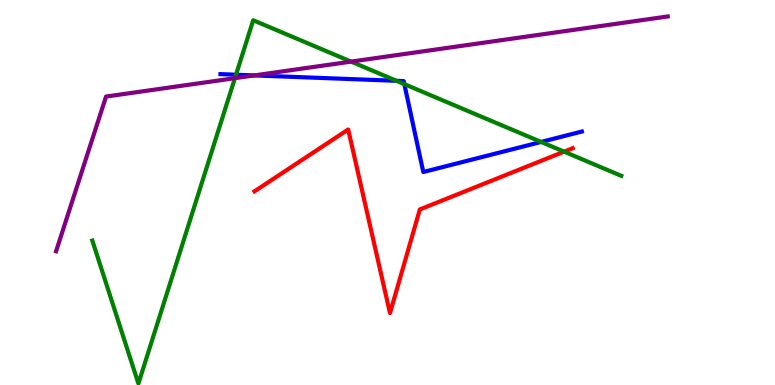[{'lines': ['blue', 'red'], 'intersections': []}, {'lines': ['green', 'red'], 'intersections': [{'x': 7.28, 'y': 6.06}]}, {'lines': ['purple', 'red'], 'intersections': []}, {'lines': ['blue', 'green'], 'intersections': [{'x': 3.05, 'y': 8.06}, {'x': 5.12, 'y': 7.9}, {'x': 5.22, 'y': 7.81}, {'x': 6.98, 'y': 6.31}]}, {'lines': ['blue', 'purple'], 'intersections': [{'x': 3.28, 'y': 8.04}]}, {'lines': ['green', 'purple'], 'intersections': [{'x': 3.03, 'y': 7.97}, {'x': 4.53, 'y': 8.4}]}]